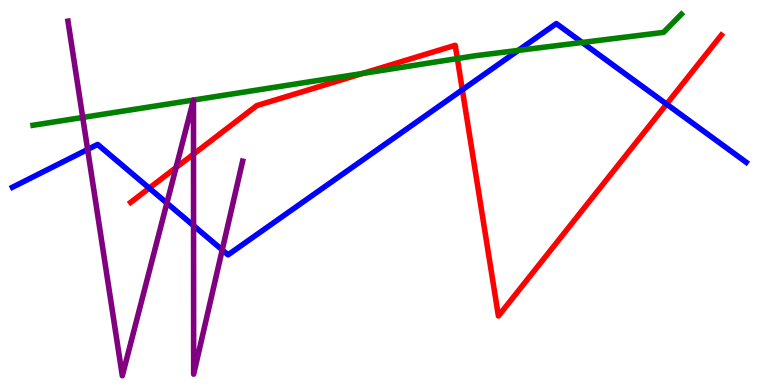[{'lines': ['blue', 'red'], 'intersections': [{'x': 1.93, 'y': 5.11}, {'x': 5.97, 'y': 7.67}, {'x': 8.6, 'y': 7.3}]}, {'lines': ['green', 'red'], 'intersections': [{'x': 4.68, 'y': 8.09}, {'x': 5.9, 'y': 8.48}]}, {'lines': ['purple', 'red'], 'intersections': [{'x': 2.27, 'y': 5.65}, {'x': 2.5, 'y': 6.0}]}, {'lines': ['blue', 'green'], 'intersections': [{'x': 6.69, 'y': 8.69}, {'x': 7.51, 'y': 8.9}]}, {'lines': ['blue', 'purple'], 'intersections': [{'x': 1.13, 'y': 6.12}, {'x': 2.15, 'y': 4.73}, {'x': 2.5, 'y': 4.14}, {'x': 2.87, 'y': 3.51}]}, {'lines': ['green', 'purple'], 'intersections': [{'x': 1.07, 'y': 6.95}]}]